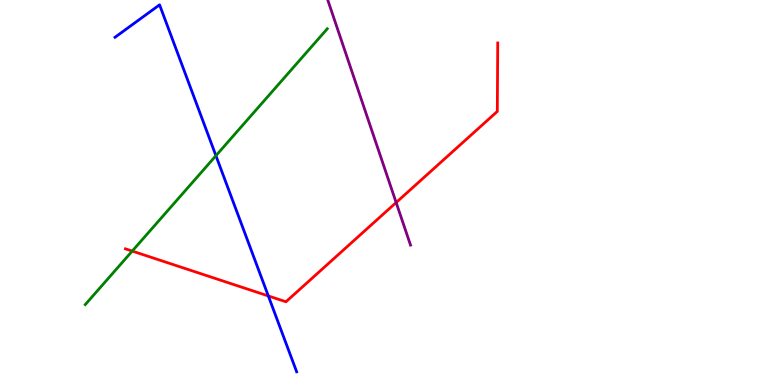[{'lines': ['blue', 'red'], 'intersections': [{'x': 3.46, 'y': 2.31}]}, {'lines': ['green', 'red'], 'intersections': [{'x': 1.71, 'y': 3.48}]}, {'lines': ['purple', 'red'], 'intersections': [{'x': 5.11, 'y': 4.74}]}, {'lines': ['blue', 'green'], 'intersections': [{'x': 2.79, 'y': 5.96}]}, {'lines': ['blue', 'purple'], 'intersections': []}, {'lines': ['green', 'purple'], 'intersections': []}]